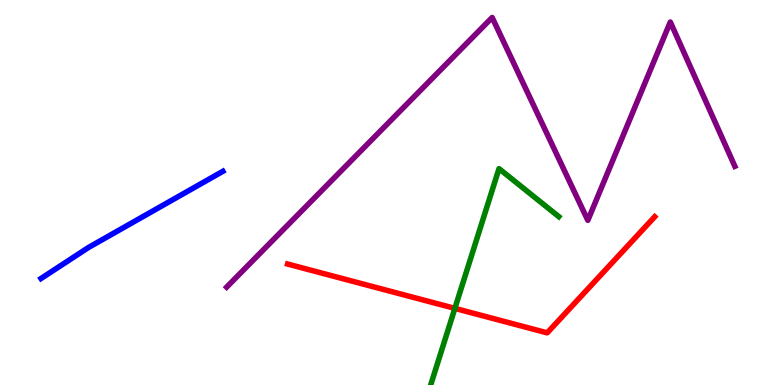[{'lines': ['blue', 'red'], 'intersections': []}, {'lines': ['green', 'red'], 'intersections': [{'x': 5.87, 'y': 1.99}]}, {'lines': ['purple', 'red'], 'intersections': []}, {'lines': ['blue', 'green'], 'intersections': []}, {'lines': ['blue', 'purple'], 'intersections': []}, {'lines': ['green', 'purple'], 'intersections': []}]